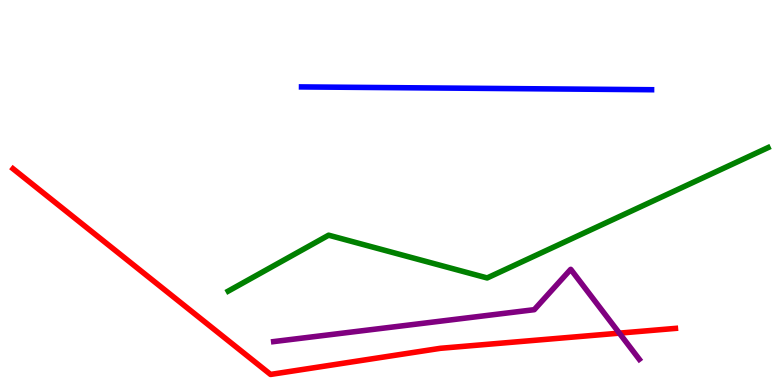[{'lines': ['blue', 'red'], 'intersections': []}, {'lines': ['green', 'red'], 'intersections': []}, {'lines': ['purple', 'red'], 'intersections': [{'x': 7.99, 'y': 1.35}]}, {'lines': ['blue', 'green'], 'intersections': []}, {'lines': ['blue', 'purple'], 'intersections': []}, {'lines': ['green', 'purple'], 'intersections': []}]